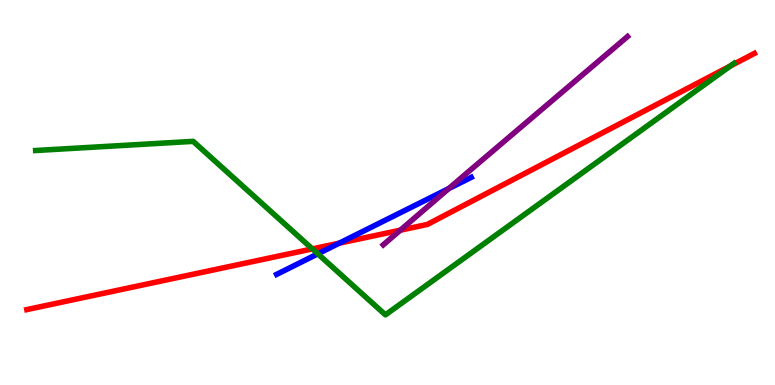[{'lines': ['blue', 'red'], 'intersections': [{'x': 4.38, 'y': 3.68}]}, {'lines': ['green', 'red'], 'intersections': [{'x': 4.03, 'y': 3.54}, {'x': 9.42, 'y': 8.29}]}, {'lines': ['purple', 'red'], 'intersections': [{'x': 5.17, 'y': 4.02}]}, {'lines': ['blue', 'green'], 'intersections': [{'x': 4.1, 'y': 3.41}]}, {'lines': ['blue', 'purple'], 'intersections': [{'x': 5.79, 'y': 5.1}]}, {'lines': ['green', 'purple'], 'intersections': []}]